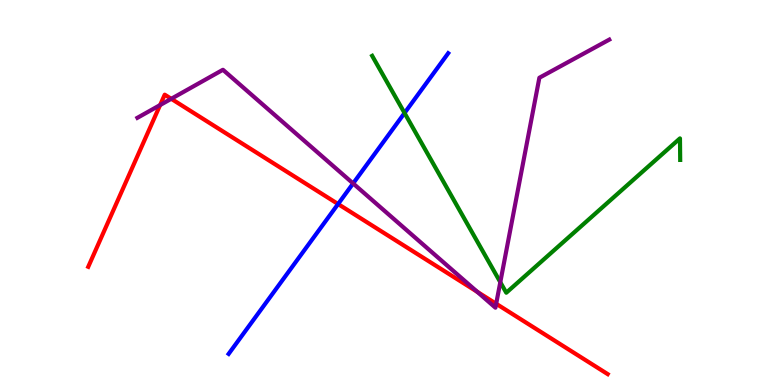[{'lines': ['blue', 'red'], 'intersections': [{'x': 4.36, 'y': 4.7}]}, {'lines': ['green', 'red'], 'intersections': []}, {'lines': ['purple', 'red'], 'intersections': [{'x': 2.07, 'y': 7.27}, {'x': 2.21, 'y': 7.43}, {'x': 6.16, 'y': 2.42}, {'x': 6.4, 'y': 2.11}]}, {'lines': ['blue', 'green'], 'intersections': [{'x': 5.22, 'y': 7.06}]}, {'lines': ['blue', 'purple'], 'intersections': [{'x': 4.56, 'y': 5.24}]}, {'lines': ['green', 'purple'], 'intersections': [{'x': 6.46, 'y': 2.67}]}]